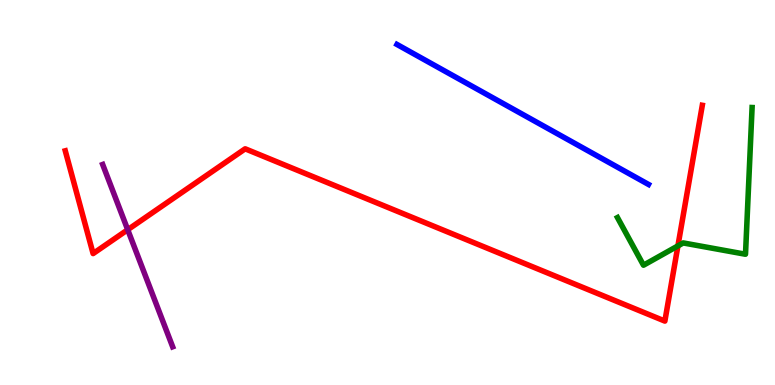[{'lines': ['blue', 'red'], 'intersections': []}, {'lines': ['green', 'red'], 'intersections': [{'x': 8.75, 'y': 3.61}]}, {'lines': ['purple', 'red'], 'intersections': [{'x': 1.65, 'y': 4.03}]}, {'lines': ['blue', 'green'], 'intersections': []}, {'lines': ['blue', 'purple'], 'intersections': []}, {'lines': ['green', 'purple'], 'intersections': []}]